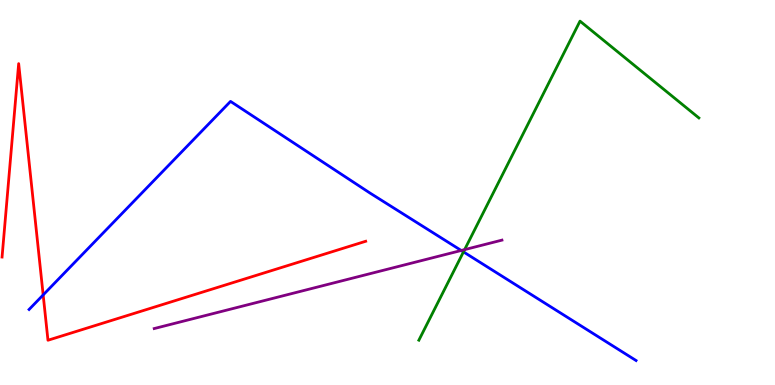[{'lines': ['blue', 'red'], 'intersections': [{'x': 0.557, 'y': 2.34}]}, {'lines': ['green', 'red'], 'intersections': []}, {'lines': ['purple', 'red'], 'intersections': []}, {'lines': ['blue', 'green'], 'intersections': [{'x': 5.98, 'y': 3.46}]}, {'lines': ['blue', 'purple'], 'intersections': [{'x': 5.95, 'y': 3.49}]}, {'lines': ['green', 'purple'], 'intersections': [{'x': 6.0, 'y': 3.52}]}]